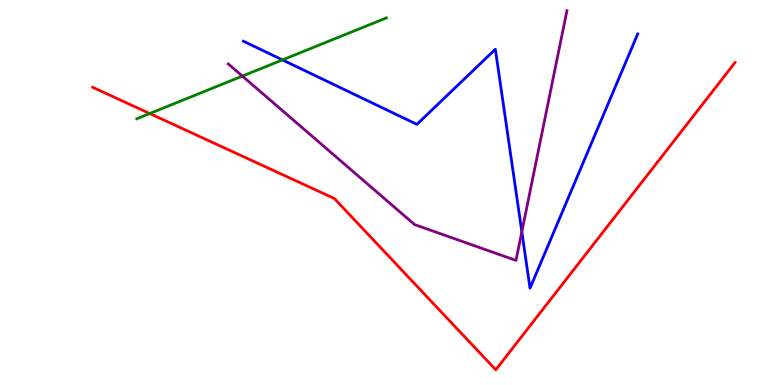[{'lines': ['blue', 'red'], 'intersections': []}, {'lines': ['green', 'red'], 'intersections': [{'x': 1.93, 'y': 7.05}]}, {'lines': ['purple', 'red'], 'intersections': []}, {'lines': ['blue', 'green'], 'intersections': [{'x': 3.64, 'y': 8.44}]}, {'lines': ['blue', 'purple'], 'intersections': [{'x': 6.73, 'y': 3.98}]}, {'lines': ['green', 'purple'], 'intersections': [{'x': 3.13, 'y': 8.02}]}]